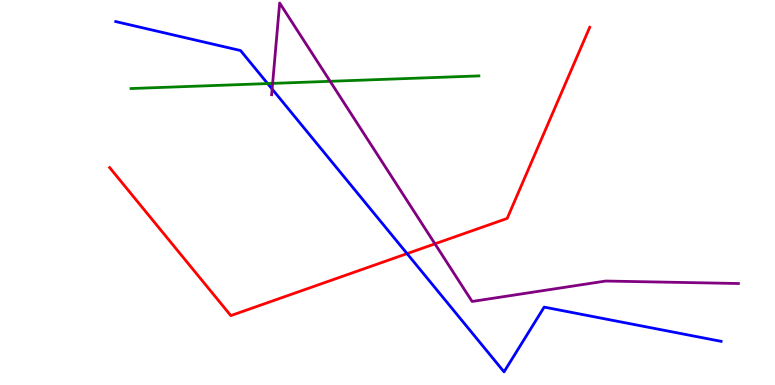[{'lines': ['blue', 'red'], 'intersections': [{'x': 5.25, 'y': 3.41}]}, {'lines': ['green', 'red'], 'intersections': []}, {'lines': ['purple', 'red'], 'intersections': [{'x': 5.61, 'y': 3.67}]}, {'lines': ['blue', 'green'], 'intersections': [{'x': 3.45, 'y': 7.83}]}, {'lines': ['blue', 'purple'], 'intersections': [{'x': 3.51, 'y': 7.69}]}, {'lines': ['green', 'purple'], 'intersections': [{'x': 3.52, 'y': 7.83}, {'x': 4.26, 'y': 7.89}]}]